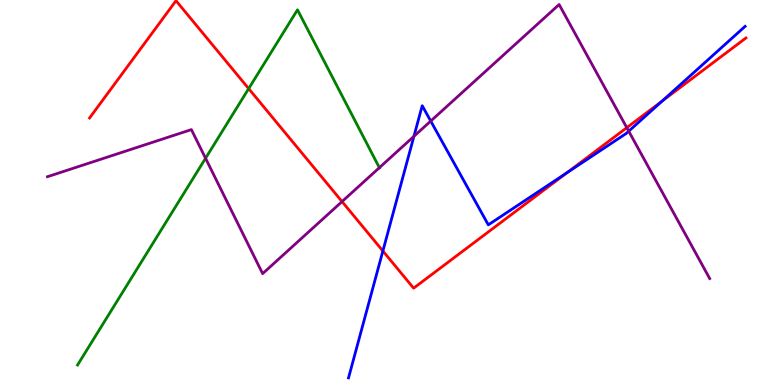[{'lines': ['blue', 'red'], 'intersections': [{'x': 4.94, 'y': 3.48}, {'x': 7.32, 'y': 5.51}, {'x': 8.55, 'y': 7.38}]}, {'lines': ['green', 'red'], 'intersections': [{'x': 3.21, 'y': 7.7}]}, {'lines': ['purple', 'red'], 'intersections': [{'x': 4.41, 'y': 4.76}, {'x': 8.09, 'y': 6.68}]}, {'lines': ['blue', 'green'], 'intersections': []}, {'lines': ['blue', 'purple'], 'intersections': [{'x': 5.34, 'y': 6.46}, {'x': 5.56, 'y': 6.86}, {'x': 8.11, 'y': 6.59}]}, {'lines': ['green', 'purple'], 'intersections': [{'x': 2.65, 'y': 5.89}, {'x': 4.9, 'y': 5.64}]}]